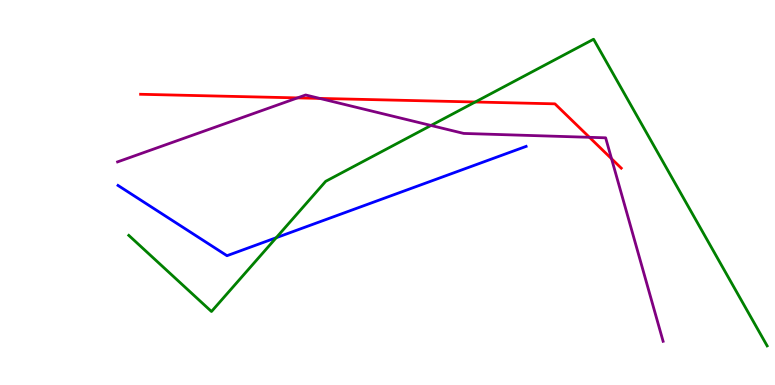[{'lines': ['blue', 'red'], 'intersections': []}, {'lines': ['green', 'red'], 'intersections': [{'x': 6.13, 'y': 7.35}]}, {'lines': ['purple', 'red'], 'intersections': [{'x': 3.84, 'y': 7.46}, {'x': 4.13, 'y': 7.44}, {'x': 7.61, 'y': 6.43}, {'x': 7.89, 'y': 5.88}]}, {'lines': ['blue', 'green'], 'intersections': [{'x': 3.56, 'y': 3.83}]}, {'lines': ['blue', 'purple'], 'intersections': []}, {'lines': ['green', 'purple'], 'intersections': [{'x': 5.56, 'y': 6.74}]}]